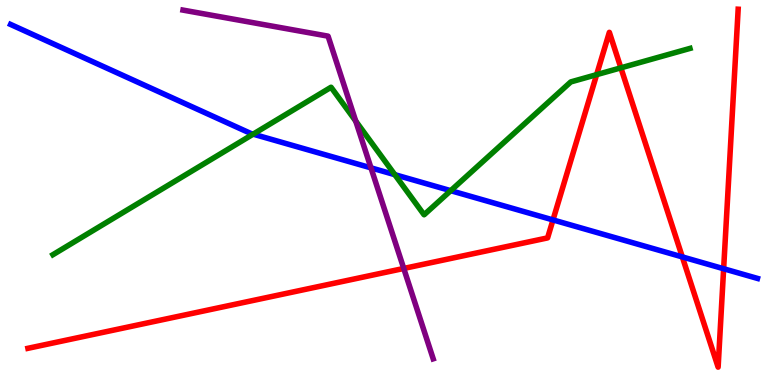[{'lines': ['blue', 'red'], 'intersections': [{'x': 7.14, 'y': 4.29}, {'x': 8.8, 'y': 3.33}, {'x': 9.34, 'y': 3.02}]}, {'lines': ['green', 'red'], 'intersections': [{'x': 7.7, 'y': 8.06}, {'x': 8.01, 'y': 8.24}]}, {'lines': ['purple', 'red'], 'intersections': [{'x': 5.21, 'y': 3.03}]}, {'lines': ['blue', 'green'], 'intersections': [{'x': 3.27, 'y': 6.52}, {'x': 5.09, 'y': 5.46}, {'x': 5.82, 'y': 5.05}]}, {'lines': ['blue', 'purple'], 'intersections': [{'x': 4.79, 'y': 5.64}]}, {'lines': ['green', 'purple'], 'intersections': [{'x': 4.59, 'y': 6.85}]}]